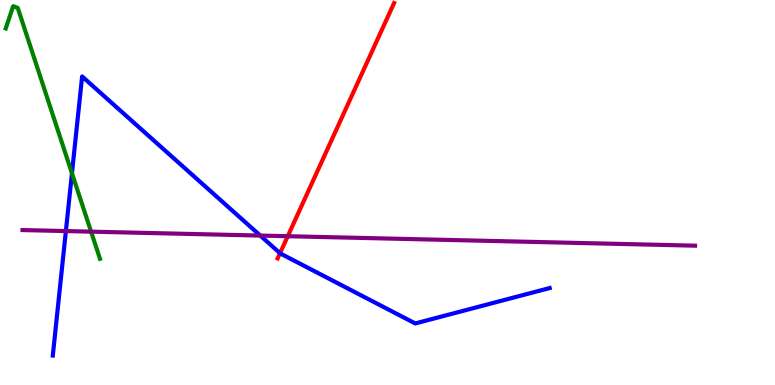[{'lines': ['blue', 'red'], 'intersections': [{'x': 3.61, 'y': 3.42}]}, {'lines': ['green', 'red'], 'intersections': []}, {'lines': ['purple', 'red'], 'intersections': [{'x': 3.71, 'y': 3.86}]}, {'lines': ['blue', 'green'], 'intersections': [{'x': 0.928, 'y': 5.5}]}, {'lines': ['blue', 'purple'], 'intersections': [{'x': 0.85, 'y': 4.0}, {'x': 3.36, 'y': 3.88}]}, {'lines': ['green', 'purple'], 'intersections': [{'x': 1.18, 'y': 3.98}]}]